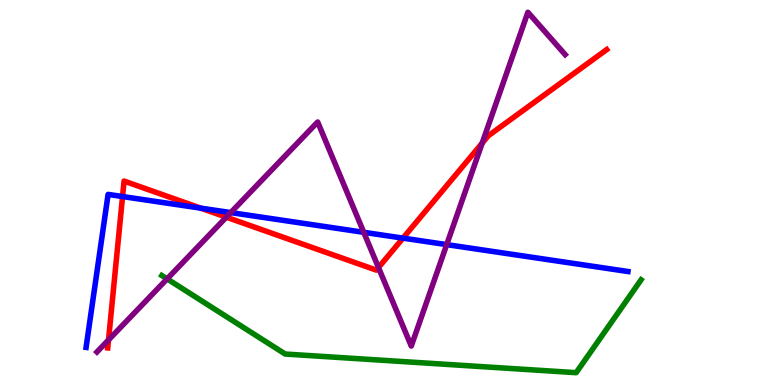[{'lines': ['blue', 'red'], 'intersections': [{'x': 1.58, 'y': 4.9}, {'x': 2.59, 'y': 4.59}, {'x': 5.2, 'y': 3.81}]}, {'lines': ['green', 'red'], 'intersections': []}, {'lines': ['purple', 'red'], 'intersections': [{'x': 1.4, 'y': 1.17}, {'x': 2.92, 'y': 4.36}, {'x': 4.88, 'y': 3.05}, {'x': 6.22, 'y': 6.28}]}, {'lines': ['blue', 'green'], 'intersections': []}, {'lines': ['blue', 'purple'], 'intersections': [{'x': 2.98, 'y': 4.48}, {'x': 4.69, 'y': 3.97}, {'x': 5.76, 'y': 3.65}]}, {'lines': ['green', 'purple'], 'intersections': [{'x': 2.16, 'y': 2.76}]}]